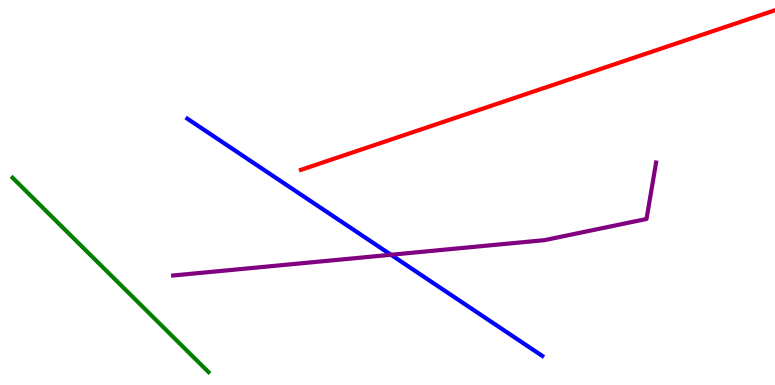[{'lines': ['blue', 'red'], 'intersections': []}, {'lines': ['green', 'red'], 'intersections': []}, {'lines': ['purple', 'red'], 'intersections': []}, {'lines': ['blue', 'green'], 'intersections': []}, {'lines': ['blue', 'purple'], 'intersections': [{'x': 5.04, 'y': 3.38}]}, {'lines': ['green', 'purple'], 'intersections': []}]